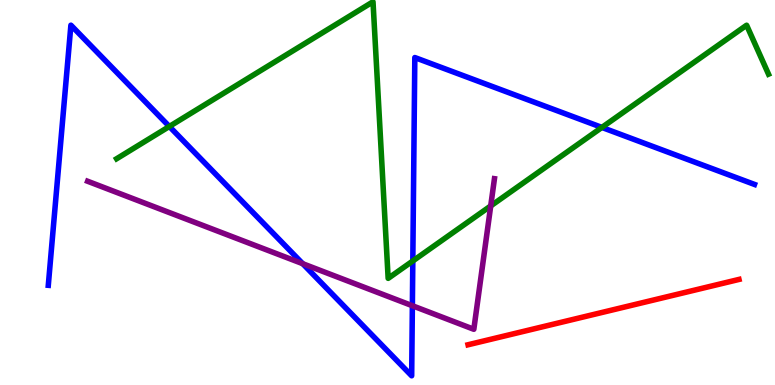[{'lines': ['blue', 'red'], 'intersections': []}, {'lines': ['green', 'red'], 'intersections': []}, {'lines': ['purple', 'red'], 'intersections': []}, {'lines': ['blue', 'green'], 'intersections': [{'x': 2.19, 'y': 6.72}, {'x': 5.33, 'y': 3.22}, {'x': 7.77, 'y': 6.69}]}, {'lines': ['blue', 'purple'], 'intersections': [{'x': 3.91, 'y': 3.15}, {'x': 5.32, 'y': 2.06}]}, {'lines': ['green', 'purple'], 'intersections': [{'x': 6.33, 'y': 4.65}]}]